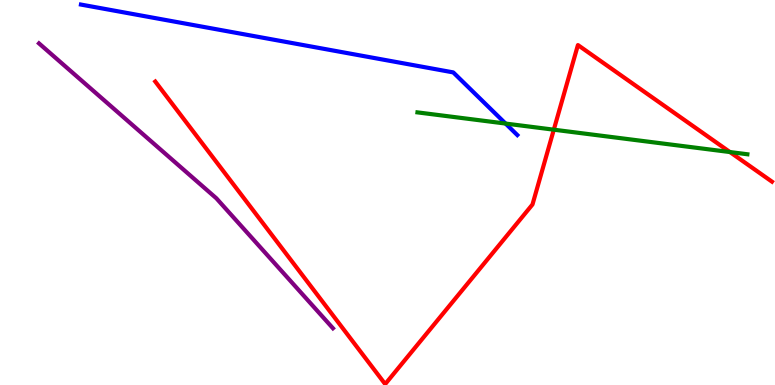[{'lines': ['blue', 'red'], 'intersections': []}, {'lines': ['green', 'red'], 'intersections': [{'x': 7.15, 'y': 6.63}, {'x': 9.42, 'y': 6.05}]}, {'lines': ['purple', 'red'], 'intersections': []}, {'lines': ['blue', 'green'], 'intersections': [{'x': 6.52, 'y': 6.79}]}, {'lines': ['blue', 'purple'], 'intersections': []}, {'lines': ['green', 'purple'], 'intersections': []}]